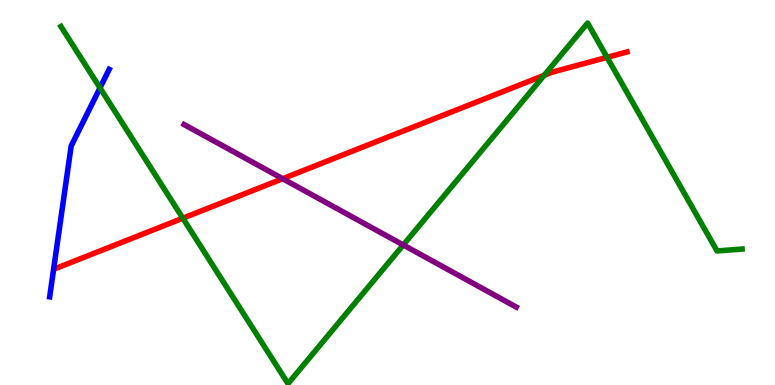[{'lines': ['blue', 'red'], 'intersections': []}, {'lines': ['green', 'red'], 'intersections': [{'x': 2.36, 'y': 4.33}, {'x': 7.02, 'y': 8.04}, {'x': 7.83, 'y': 8.51}]}, {'lines': ['purple', 'red'], 'intersections': [{'x': 3.65, 'y': 5.36}]}, {'lines': ['blue', 'green'], 'intersections': [{'x': 1.29, 'y': 7.72}]}, {'lines': ['blue', 'purple'], 'intersections': []}, {'lines': ['green', 'purple'], 'intersections': [{'x': 5.2, 'y': 3.64}]}]